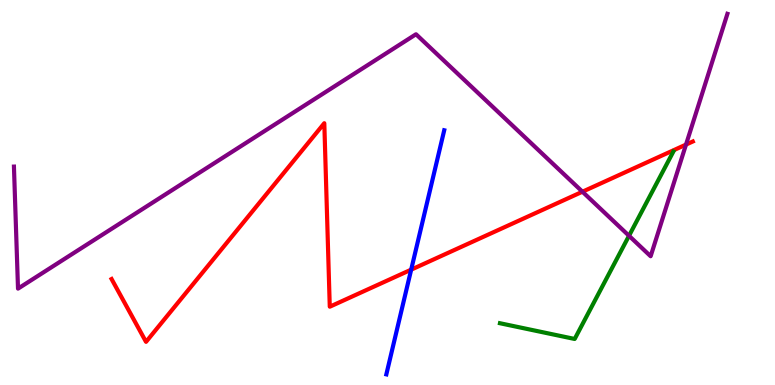[{'lines': ['blue', 'red'], 'intersections': [{'x': 5.31, 'y': 3.0}]}, {'lines': ['green', 'red'], 'intersections': []}, {'lines': ['purple', 'red'], 'intersections': [{'x': 7.52, 'y': 5.02}, {'x': 8.85, 'y': 6.24}]}, {'lines': ['blue', 'green'], 'intersections': []}, {'lines': ['blue', 'purple'], 'intersections': []}, {'lines': ['green', 'purple'], 'intersections': [{'x': 8.12, 'y': 3.88}]}]